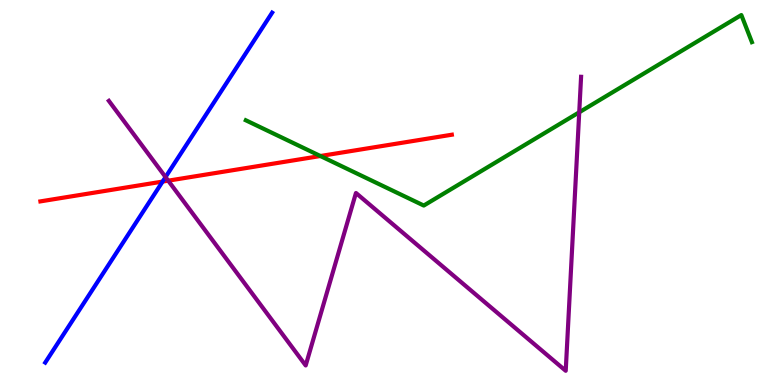[{'lines': ['blue', 'red'], 'intersections': [{'x': 2.1, 'y': 5.28}]}, {'lines': ['green', 'red'], 'intersections': [{'x': 4.13, 'y': 5.95}]}, {'lines': ['purple', 'red'], 'intersections': [{'x': 2.17, 'y': 5.31}]}, {'lines': ['blue', 'green'], 'intersections': []}, {'lines': ['blue', 'purple'], 'intersections': [{'x': 2.14, 'y': 5.4}]}, {'lines': ['green', 'purple'], 'intersections': [{'x': 7.47, 'y': 7.08}]}]